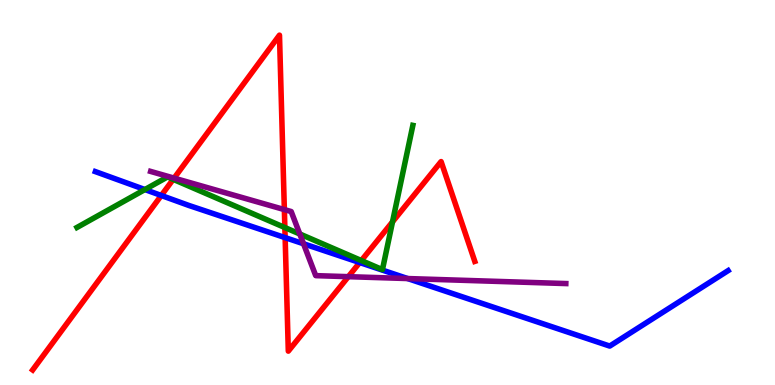[{'lines': ['blue', 'red'], 'intersections': [{'x': 2.08, 'y': 4.92}, {'x': 3.68, 'y': 3.83}, {'x': 4.64, 'y': 3.18}]}, {'lines': ['green', 'red'], 'intersections': [{'x': 2.23, 'y': 5.34}, {'x': 3.68, 'y': 4.09}, {'x': 4.66, 'y': 3.23}, {'x': 5.06, 'y': 4.24}]}, {'lines': ['purple', 'red'], 'intersections': [{'x': 2.25, 'y': 5.37}, {'x': 3.67, 'y': 4.56}, {'x': 4.49, 'y': 2.81}]}, {'lines': ['blue', 'green'], 'intersections': [{'x': 1.87, 'y': 5.08}]}, {'lines': ['blue', 'purple'], 'intersections': [{'x': 3.92, 'y': 3.67}, {'x': 5.26, 'y': 2.76}]}, {'lines': ['green', 'purple'], 'intersections': [{'x': 3.87, 'y': 3.92}]}]